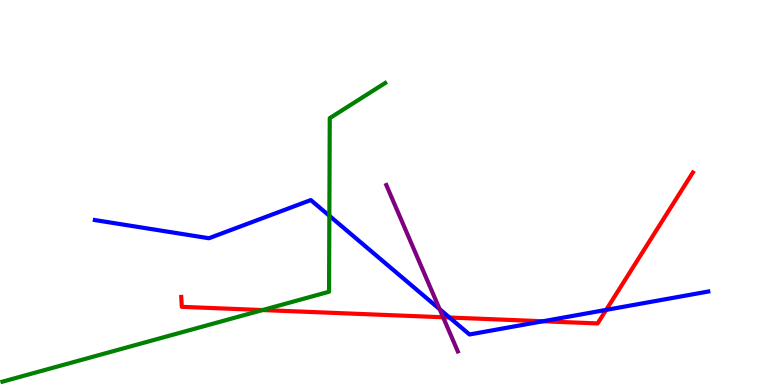[{'lines': ['blue', 'red'], 'intersections': [{'x': 5.8, 'y': 1.75}, {'x': 7.01, 'y': 1.66}, {'x': 7.82, 'y': 1.95}]}, {'lines': ['green', 'red'], 'intersections': [{'x': 3.39, 'y': 1.95}]}, {'lines': ['purple', 'red'], 'intersections': [{'x': 5.72, 'y': 1.76}]}, {'lines': ['blue', 'green'], 'intersections': [{'x': 4.25, 'y': 4.4}]}, {'lines': ['blue', 'purple'], 'intersections': [{'x': 5.67, 'y': 1.97}]}, {'lines': ['green', 'purple'], 'intersections': []}]